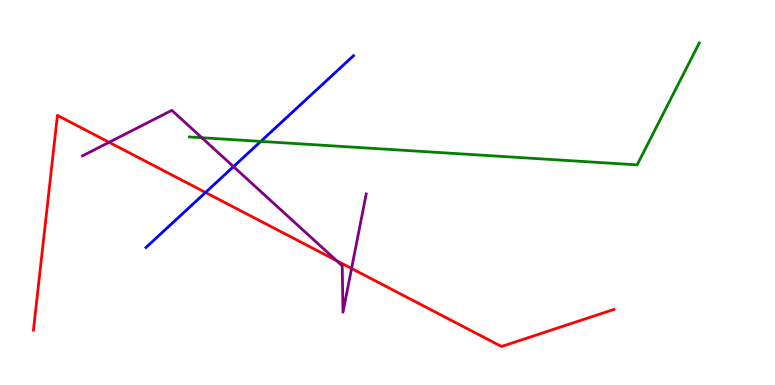[{'lines': ['blue', 'red'], 'intersections': [{'x': 2.65, 'y': 5.0}]}, {'lines': ['green', 'red'], 'intersections': []}, {'lines': ['purple', 'red'], 'intersections': [{'x': 1.41, 'y': 6.3}, {'x': 4.34, 'y': 3.23}, {'x': 4.54, 'y': 3.03}]}, {'lines': ['blue', 'green'], 'intersections': [{'x': 3.37, 'y': 6.33}]}, {'lines': ['blue', 'purple'], 'intersections': [{'x': 3.01, 'y': 5.67}]}, {'lines': ['green', 'purple'], 'intersections': [{'x': 2.6, 'y': 6.42}]}]